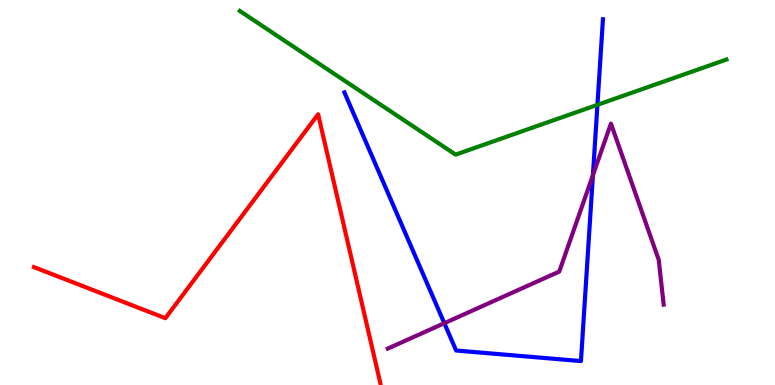[{'lines': ['blue', 'red'], 'intersections': []}, {'lines': ['green', 'red'], 'intersections': []}, {'lines': ['purple', 'red'], 'intersections': []}, {'lines': ['blue', 'green'], 'intersections': [{'x': 7.71, 'y': 7.28}]}, {'lines': ['blue', 'purple'], 'intersections': [{'x': 5.73, 'y': 1.61}, {'x': 7.65, 'y': 5.45}]}, {'lines': ['green', 'purple'], 'intersections': []}]